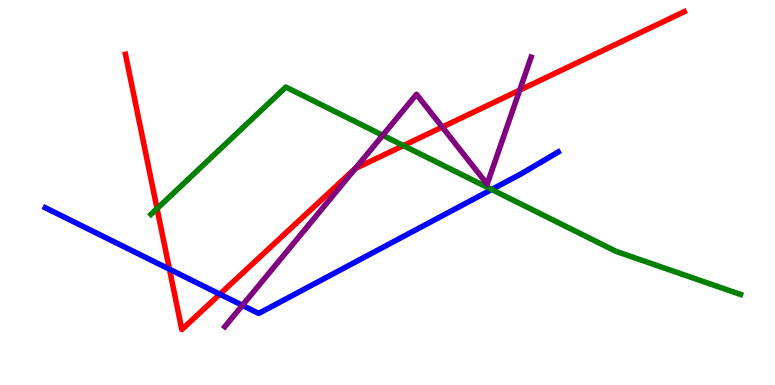[{'lines': ['blue', 'red'], 'intersections': [{'x': 2.19, 'y': 3.01}, {'x': 2.84, 'y': 2.36}]}, {'lines': ['green', 'red'], 'intersections': [{'x': 2.03, 'y': 4.58}, {'x': 5.21, 'y': 6.22}]}, {'lines': ['purple', 'red'], 'intersections': [{'x': 4.58, 'y': 5.62}, {'x': 5.71, 'y': 6.7}, {'x': 6.71, 'y': 7.66}]}, {'lines': ['blue', 'green'], 'intersections': [{'x': 6.34, 'y': 5.08}]}, {'lines': ['blue', 'purple'], 'intersections': [{'x': 3.13, 'y': 2.07}]}, {'lines': ['green', 'purple'], 'intersections': [{'x': 4.94, 'y': 6.49}]}]